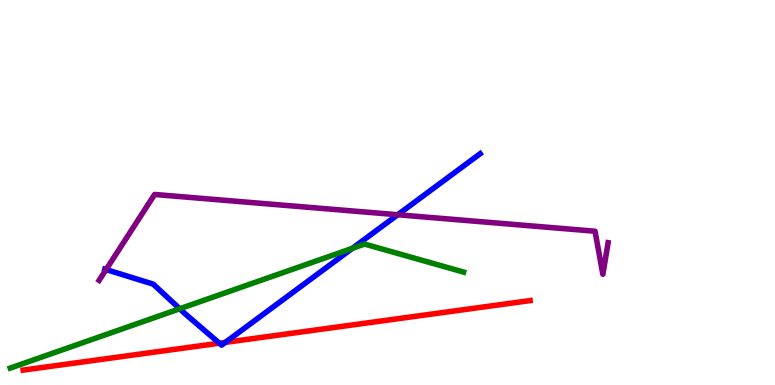[{'lines': ['blue', 'red'], 'intersections': [{'x': 2.83, 'y': 1.09}, {'x': 2.91, 'y': 1.11}]}, {'lines': ['green', 'red'], 'intersections': []}, {'lines': ['purple', 'red'], 'intersections': []}, {'lines': ['blue', 'green'], 'intersections': [{'x': 2.32, 'y': 1.98}, {'x': 4.55, 'y': 3.55}]}, {'lines': ['blue', 'purple'], 'intersections': [{'x': 1.37, 'y': 3.0}, {'x': 5.13, 'y': 4.42}]}, {'lines': ['green', 'purple'], 'intersections': []}]